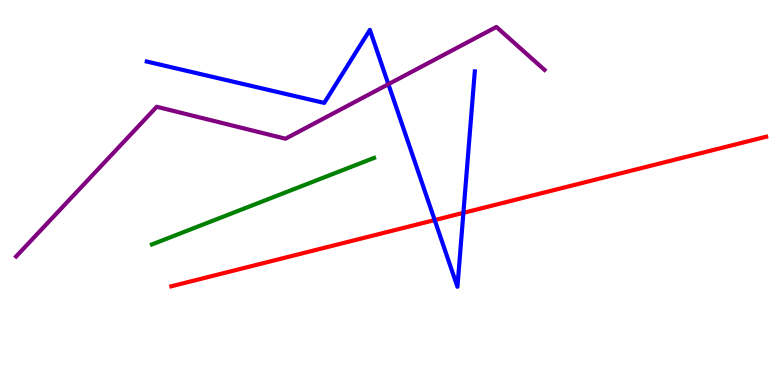[{'lines': ['blue', 'red'], 'intersections': [{'x': 5.61, 'y': 4.28}, {'x': 5.98, 'y': 4.47}]}, {'lines': ['green', 'red'], 'intersections': []}, {'lines': ['purple', 'red'], 'intersections': []}, {'lines': ['blue', 'green'], 'intersections': []}, {'lines': ['blue', 'purple'], 'intersections': [{'x': 5.01, 'y': 7.81}]}, {'lines': ['green', 'purple'], 'intersections': []}]